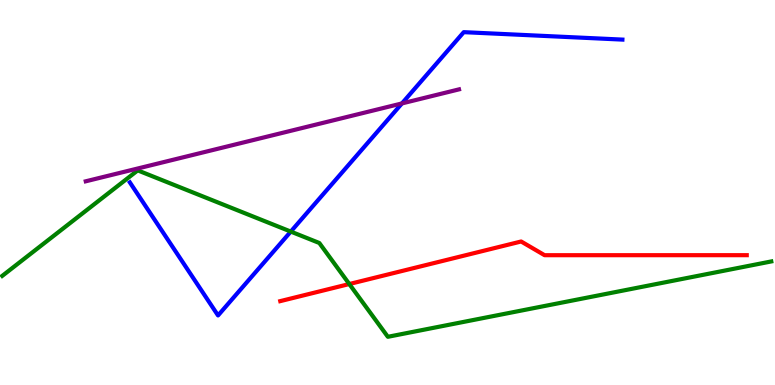[{'lines': ['blue', 'red'], 'intersections': []}, {'lines': ['green', 'red'], 'intersections': [{'x': 4.51, 'y': 2.62}]}, {'lines': ['purple', 'red'], 'intersections': []}, {'lines': ['blue', 'green'], 'intersections': [{'x': 3.75, 'y': 3.98}]}, {'lines': ['blue', 'purple'], 'intersections': [{'x': 5.19, 'y': 7.31}]}, {'lines': ['green', 'purple'], 'intersections': []}]